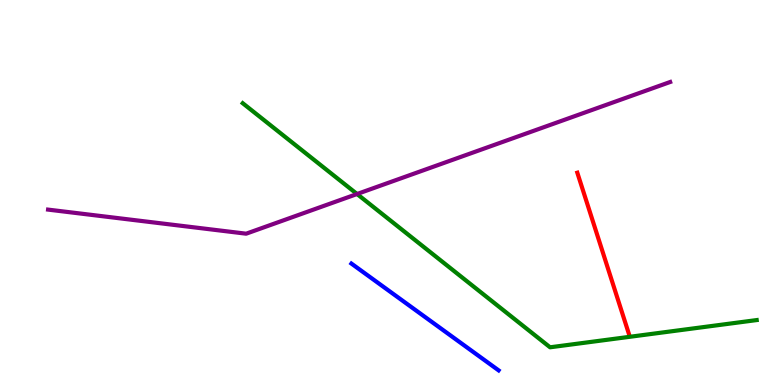[{'lines': ['blue', 'red'], 'intersections': []}, {'lines': ['green', 'red'], 'intersections': []}, {'lines': ['purple', 'red'], 'intersections': []}, {'lines': ['blue', 'green'], 'intersections': []}, {'lines': ['blue', 'purple'], 'intersections': []}, {'lines': ['green', 'purple'], 'intersections': [{'x': 4.61, 'y': 4.96}]}]